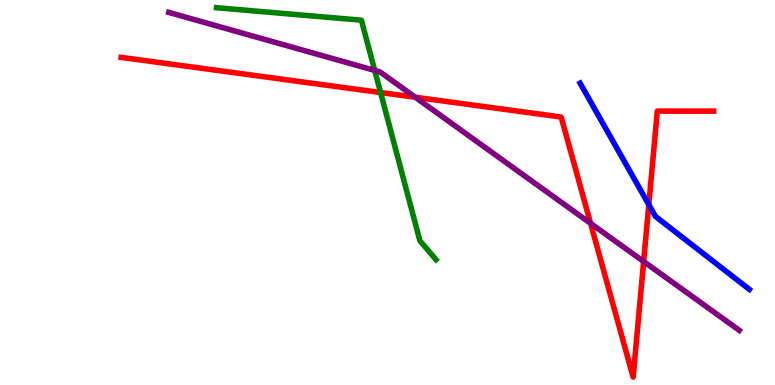[{'lines': ['blue', 'red'], 'intersections': [{'x': 8.37, 'y': 4.68}]}, {'lines': ['green', 'red'], 'intersections': [{'x': 4.91, 'y': 7.6}]}, {'lines': ['purple', 'red'], 'intersections': [{'x': 5.36, 'y': 7.47}, {'x': 7.62, 'y': 4.2}, {'x': 8.31, 'y': 3.21}]}, {'lines': ['blue', 'green'], 'intersections': []}, {'lines': ['blue', 'purple'], 'intersections': []}, {'lines': ['green', 'purple'], 'intersections': [{'x': 4.84, 'y': 8.17}]}]